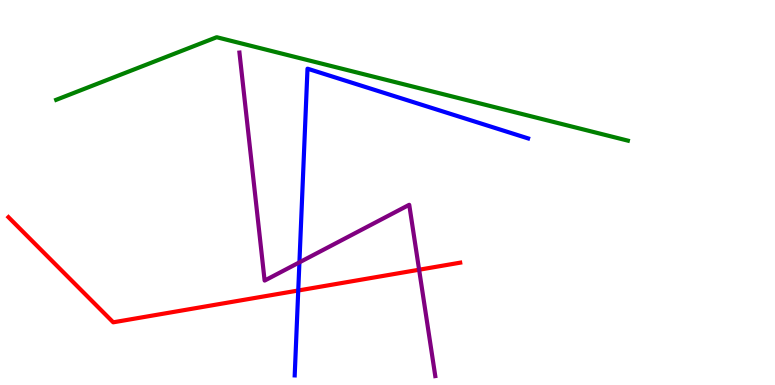[{'lines': ['blue', 'red'], 'intersections': [{'x': 3.85, 'y': 2.45}]}, {'lines': ['green', 'red'], 'intersections': []}, {'lines': ['purple', 'red'], 'intersections': [{'x': 5.41, 'y': 2.99}]}, {'lines': ['blue', 'green'], 'intersections': []}, {'lines': ['blue', 'purple'], 'intersections': [{'x': 3.86, 'y': 3.19}]}, {'lines': ['green', 'purple'], 'intersections': []}]